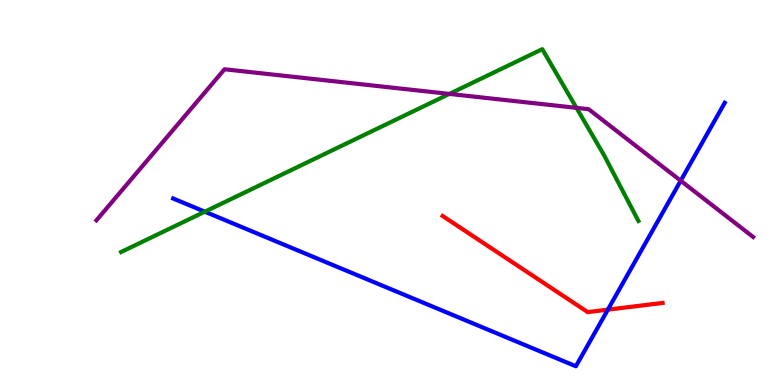[{'lines': ['blue', 'red'], 'intersections': [{'x': 7.84, 'y': 1.96}]}, {'lines': ['green', 'red'], 'intersections': []}, {'lines': ['purple', 'red'], 'intersections': []}, {'lines': ['blue', 'green'], 'intersections': [{'x': 2.64, 'y': 4.5}]}, {'lines': ['blue', 'purple'], 'intersections': [{'x': 8.78, 'y': 5.31}]}, {'lines': ['green', 'purple'], 'intersections': [{'x': 5.8, 'y': 7.56}, {'x': 7.44, 'y': 7.2}]}]